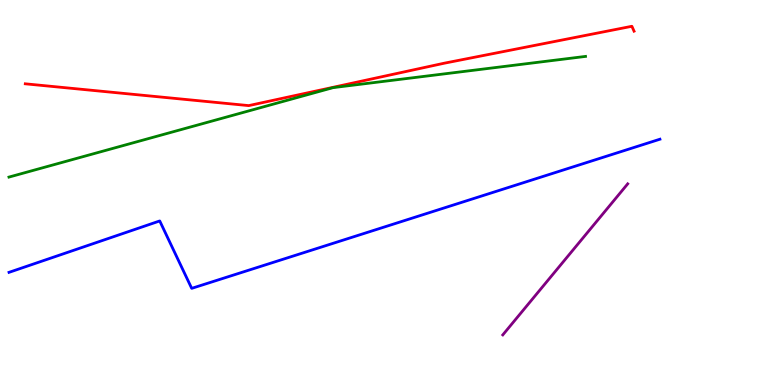[{'lines': ['blue', 'red'], 'intersections': []}, {'lines': ['green', 'red'], 'intersections': []}, {'lines': ['purple', 'red'], 'intersections': []}, {'lines': ['blue', 'green'], 'intersections': []}, {'lines': ['blue', 'purple'], 'intersections': []}, {'lines': ['green', 'purple'], 'intersections': []}]